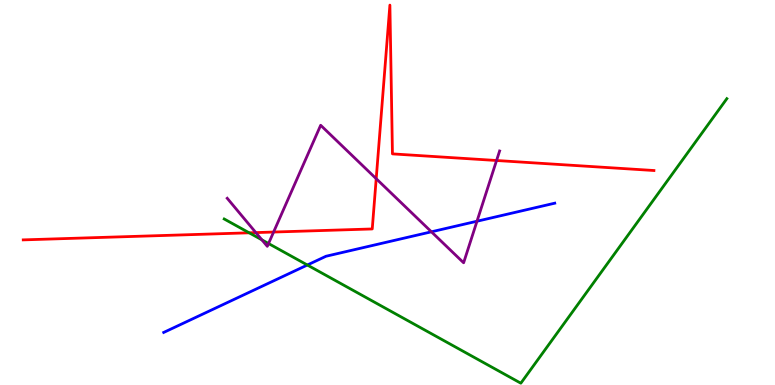[{'lines': ['blue', 'red'], 'intersections': []}, {'lines': ['green', 'red'], 'intersections': [{'x': 3.22, 'y': 3.95}]}, {'lines': ['purple', 'red'], 'intersections': [{'x': 3.3, 'y': 3.96}, {'x': 3.53, 'y': 3.97}, {'x': 4.85, 'y': 5.36}, {'x': 6.41, 'y': 5.83}]}, {'lines': ['blue', 'green'], 'intersections': [{'x': 3.97, 'y': 3.12}]}, {'lines': ['blue', 'purple'], 'intersections': [{'x': 5.57, 'y': 3.98}, {'x': 6.15, 'y': 4.25}]}, {'lines': ['green', 'purple'], 'intersections': [{'x': 3.38, 'y': 3.77}, {'x': 3.46, 'y': 3.67}]}]